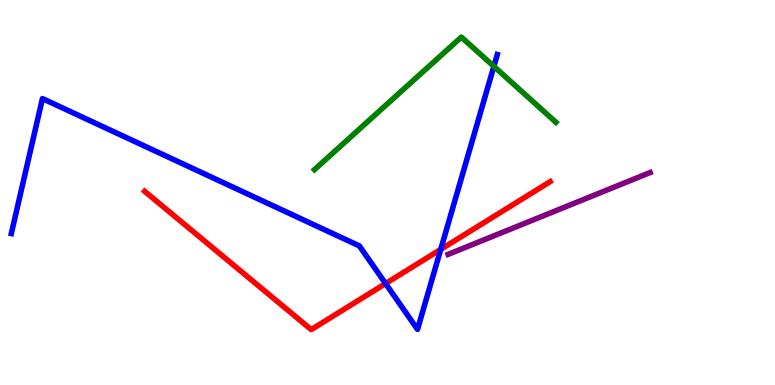[{'lines': ['blue', 'red'], 'intersections': [{'x': 4.98, 'y': 2.64}, {'x': 5.69, 'y': 3.52}]}, {'lines': ['green', 'red'], 'intersections': []}, {'lines': ['purple', 'red'], 'intersections': []}, {'lines': ['blue', 'green'], 'intersections': [{'x': 6.37, 'y': 8.28}]}, {'lines': ['blue', 'purple'], 'intersections': []}, {'lines': ['green', 'purple'], 'intersections': []}]